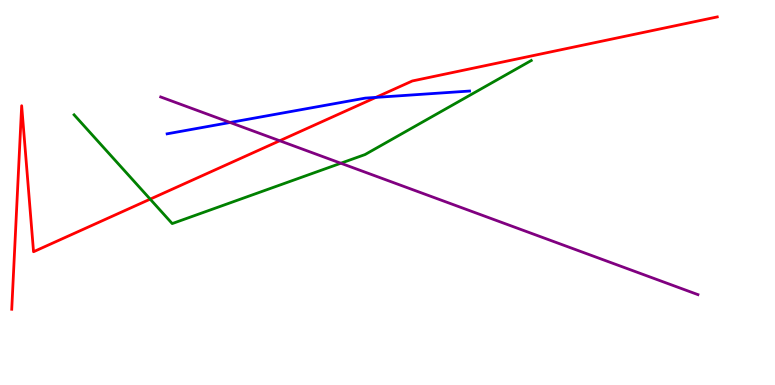[{'lines': ['blue', 'red'], 'intersections': [{'x': 4.85, 'y': 7.47}]}, {'lines': ['green', 'red'], 'intersections': [{'x': 1.94, 'y': 4.83}]}, {'lines': ['purple', 'red'], 'intersections': [{'x': 3.61, 'y': 6.34}]}, {'lines': ['blue', 'green'], 'intersections': []}, {'lines': ['blue', 'purple'], 'intersections': [{'x': 2.97, 'y': 6.82}]}, {'lines': ['green', 'purple'], 'intersections': [{'x': 4.4, 'y': 5.76}]}]